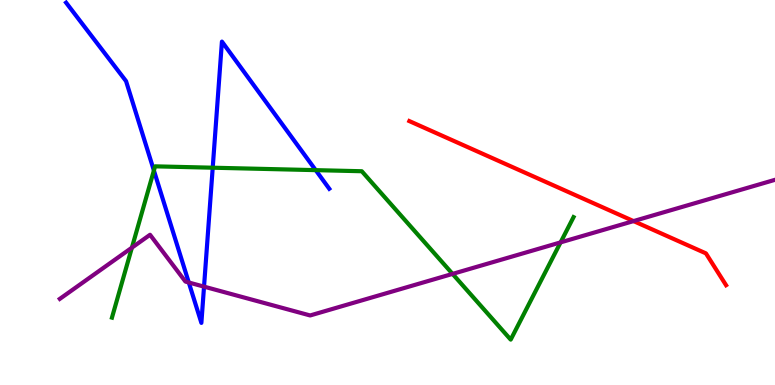[{'lines': ['blue', 'red'], 'intersections': []}, {'lines': ['green', 'red'], 'intersections': []}, {'lines': ['purple', 'red'], 'intersections': [{'x': 8.17, 'y': 4.26}]}, {'lines': ['blue', 'green'], 'intersections': [{'x': 1.99, 'y': 5.57}, {'x': 2.74, 'y': 5.64}, {'x': 4.07, 'y': 5.58}]}, {'lines': ['blue', 'purple'], 'intersections': [{'x': 2.44, 'y': 2.66}, {'x': 2.63, 'y': 2.55}]}, {'lines': ['green', 'purple'], 'intersections': [{'x': 1.7, 'y': 3.57}, {'x': 5.84, 'y': 2.89}, {'x': 7.23, 'y': 3.7}]}]